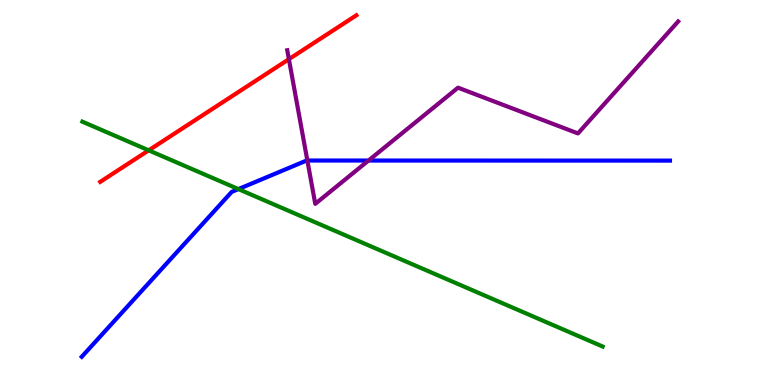[{'lines': ['blue', 'red'], 'intersections': []}, {'lines': ['green', 'red'], 'intersections': [{'x': 1.92, 'y': 6.1}]}, {'lines': ['purple', 'red'], 'intersections': [{'x': 3.73, 'y': 8.46}]}, {'lines': ['blue', 'green'], 'intersections': [{'x': 3.08, 'y': 5.09}]}, {'lines': ['blue', 'purple'], 'intersections': [{'x': 3.97, 'y': 5.83}, {'x': 4.75, 'y': 5.83}]}, {'lines': ['green', 'purple'], 'intersections': []}]